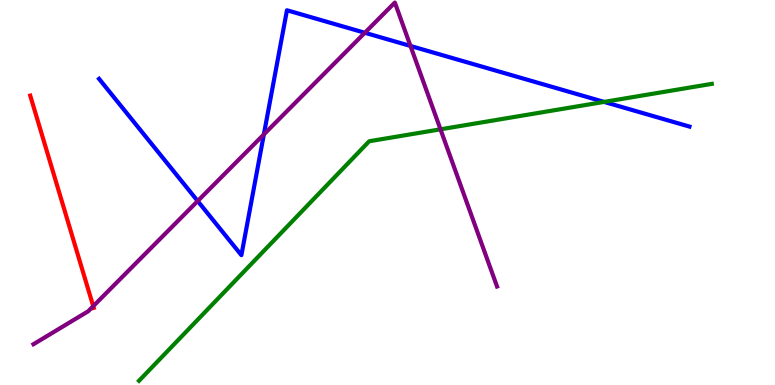[{'lines': ['blue', 'red'], 'intersections': []}, {'lines': ['green', 'red'], 'intersections': []}, {'lines': ['purple', 'red'], 'intersections': [{'x': 1.2, 'y': 2.05}]}, {'lines': ['blue', 'green'], 'intersections': [{'x': 7.79, 'y': 7.35}]}, {'lines': ['blue', 'purple'], 'intersections': [{'x': 2.55, 'y': 4.78}, {'x': 3.4, 'y': 6.51}, {'x': 4.71, 'y': 9.15}, {'x': 5.3, 'y': 8.81}]}, {'lines': ['green', 'purple'], 'intersections': [{'x': 5.68, 'y': 6.64}]}]